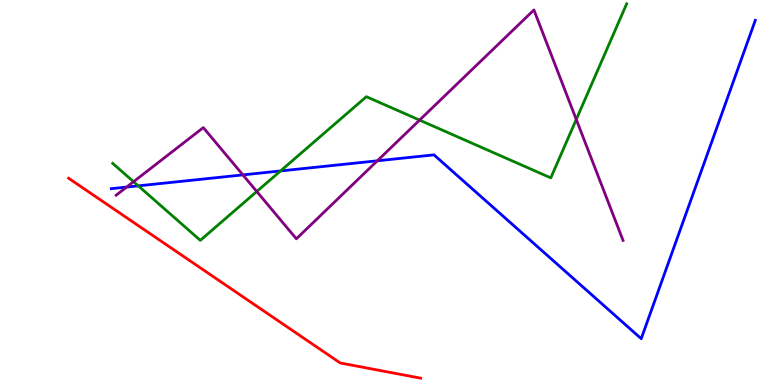[{'lines': ['blue', 'red'], 'intersections': []}, {'lines': ['green', 'red'], 'intersections': []}, {'lines': ['purple', 'red'], 'intersections': []}, {'lines': ['blue', 'green'], 'intersections': [{'x': 1.78, 'y': 5.17}, {'x': 3.62, 'y': 5.56}]}, {'lines': ['blue', 'purple'], 'intersections': [{'x': 1.63, 'y': 5.14}, {'x': 3.13, 'y': 5.46}, {'x': 4.87, 'y': 5.82}]}, {'lines': ['green', 'purple'], 'intersections': [{'x': 1.72, 'y': 5.28}, {'x': 3.31, 'y': 5.03}, {'x': 5.41, 'y': 6.88}, {'x': 7.44, 'y': 6.9}]}]